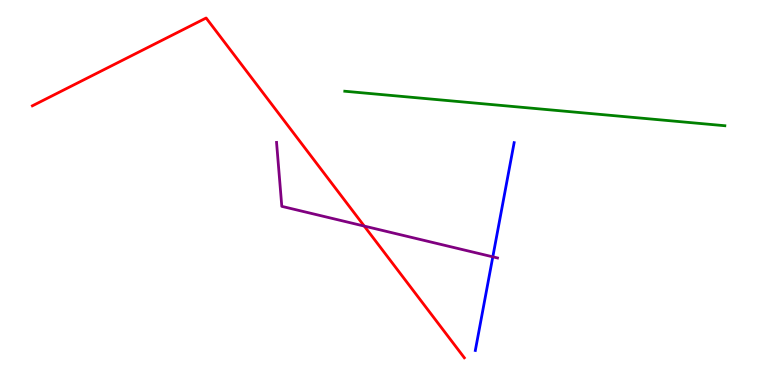[{'lines': ['blue', 'red'], 'intersections': []}, {'lines': ['green', 'red'], 'intersections': []}, {'lines': ['purple', 'red'], 'intersections': [{'x': 4.7, 'y': 4.13}]}, {'lines': ['blue', 'green'], 'intersections': []}, {'lines': ['blue', 'purple'], 'intersections': [{'x': 6.36, 'y': 3.33}]}, {'lines': ['green', 'purple'], 'intersections': []}]